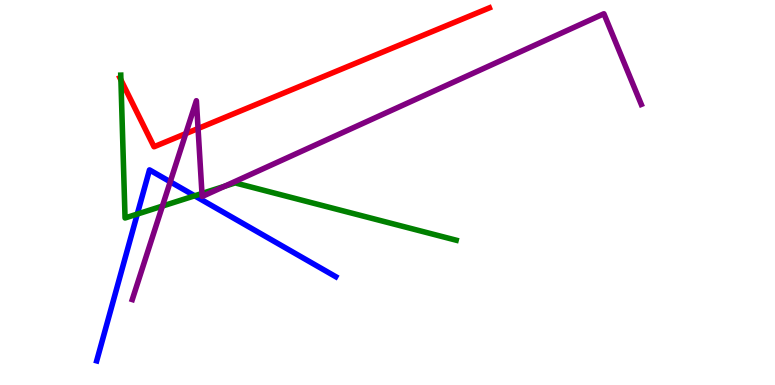[{'lines': ['blue', 'red'], 'intersections': []}, {'lines': ['green', 'red'], 'intersections': [{'x': 1.56, 'y': 7.92}]}, {'lines': ['purple', 'red'], 'intersections': [{'x': 2.4, 'y': 6.53}, {'x': 2.56, 'y': 6.66}]}, {'lines': ['blue', 'green'], 'intersections': [{'x': 1.77, 'y': 4.44}, {'x': 2.51, 'y': 4.91}]}, {'lines': ['blue', 'purple'], 'intersections': [{'x': 2.2, 'y': 5.28}]}, {'lines': ['green', 'purple'], 'intersections': [{'x': 2.1, 'y': 4.65}, {'x': 2.61, 'y': 4.97}, {'x': 2.9, 'y': 5.16}]}]